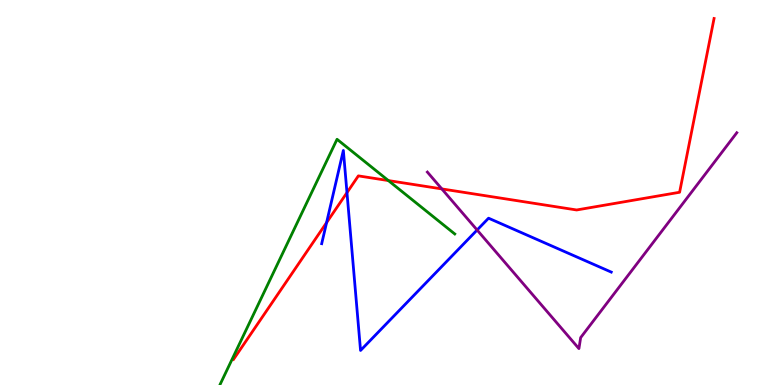[{'lines': ['blue', 'red'], 'intersections': [{'x': 4.21, 'y': 4.22}, {'x': 4.48, 'y': 5.0}]}, {'lines': ['green', 'red'], 'intersections': [{'x': 5.01, 'y': 5.31}]}, {'lines': ['purple', 'red'], 'intersections': [{'x': 5.7, 'y': 5.09}]}, {'lines': ['blue', 'green'], 'intersections': []}, {'lines': ['blue', 'purple'], 'intersections': [{'x': 6.16, 'y': 4.03}]}, {'lines': ['green', 'purple'], 'intersections': []}]